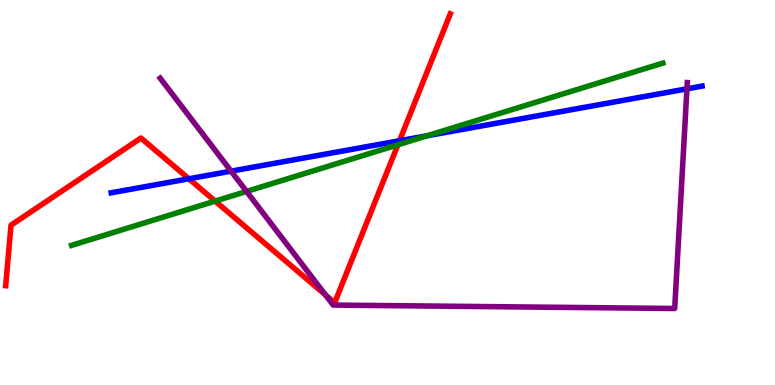[{'lines': ['blue', 'red'], 'intersections': [{'x': 2.44, 'y': 5.36}, {'x': 5.15, 'y': 6.34}]}, {'lines': ['green', 'red'], 'intersections': [{'x': 2.78, 'y': 4.78}, {'x': 5.13, 'y': 6.24}]}, {'lines': ['purple', 'red'], 'intersections': [{'x': 4.2, 'y': 2.34}]}, {'lines': ['blue', 'green'], 'intersections': [{'x': 5.51, 'y': 6.47}]}, {'lines': ['blue', 'purple'], 'intersections': [{'x': 2.98, 'y': 5.55}, {'x': 8.86, 'y': 7.69}]}, {'lines': ['green', 'purple'], 'intersections': [{'x': 3.18, 'y': 5.03}]}]